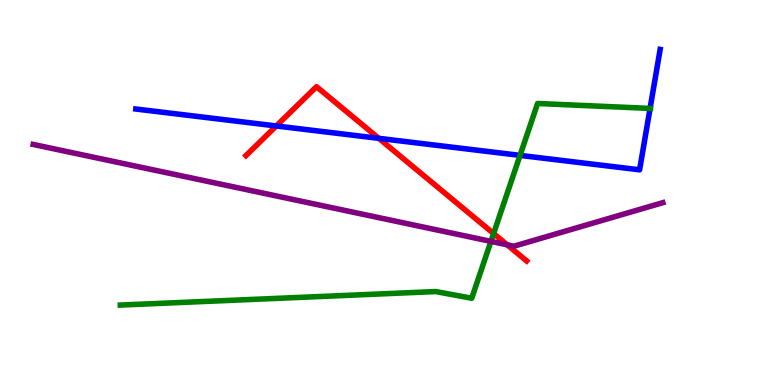[{'lines': ['blue', 'red'], 'intersections': [{'x': 3.56, 'y': 6.73}, {'x': 4.89, 'y': 6.41}]}, {'lines': ['green', 'red'], 'intersections': [{'x': 6.37, 'y': 3.93}]}, {'lines': ['purple', 'red'], 'intersections': [{'x': 6.54, 'y': 3.64}]}, {'lines': ['blue', 'green'], 'intersections': [{'x': 6.71, 'y': 5.96}, {'x': 8.39, 'y': 7.18}]}, {'lines': ['blue', 'purple'], 'intersections': []}, {'lines': ['green', 'purple'], 'intersections': [{'x': 6.33, 'y': 3.73}]}]